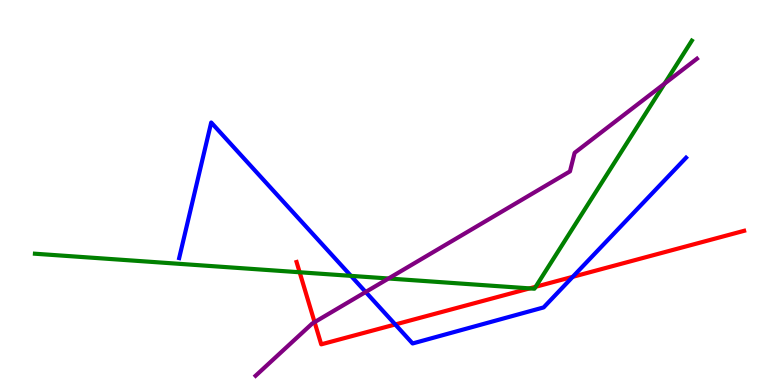[{'lines': ['blue', 'red'], 'intersections': [{'x': 5.1, 'y': 1.57}, {'x': 7.39, 'y': 2.81}]}, {'lines': ['green', 'red'], 'intersections': [{'x': 3.87, 'y': 2.93}, {'x': 6.83, 'y': 2.51}, {'x': 6.91, 'y': 2.55}]}, {'lines': ['purple', 'red'], 'intersections': [{'x': 4.06, 'y': 1.63}]}, {'lines': ['blue', 'green'], 'intersections': [{'x': 4.53, 'y': 2.83}]}, {'lines': ['blue', 'purple'], 'intersections': [{'x': 4.72, 'y': 2.42}]}, {'lines': ['green', 'purple'], 'intersections': [{'x': 5.01, 'y': 2.77}, {'x': 8.58, 'y': 7.83}]}]